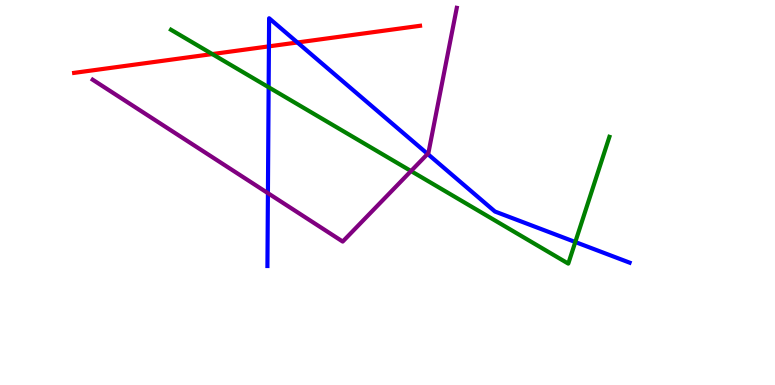[{'lines': ['blue', 'red'], 'intersections': [{'x': 3.47, 'y': 8.8}, {'x': 3.84, 'y': 8.9}]}, {'lines': ['green', 'red'], 'intersections': [{'x': 2.74, 'y': 8.6}]}, {'lines': ['purple', 'red'], 'intersections': []}, {'lines': ['blue', 'green'], 'intersections': [{'x': 3.47, 'y': 7.73}, {'x': 7.42, 'y': 3.71}]}, {'lines': ['blue', 'purple'], 'intersections': [{'x': 3.46, 'y': 4.98}, {'x': 5.52, 'y': 6.0}]}, {'lines': ['green', 'purple'], 'intersections': [{'x': 5.3, 'y': 5.56}]}]